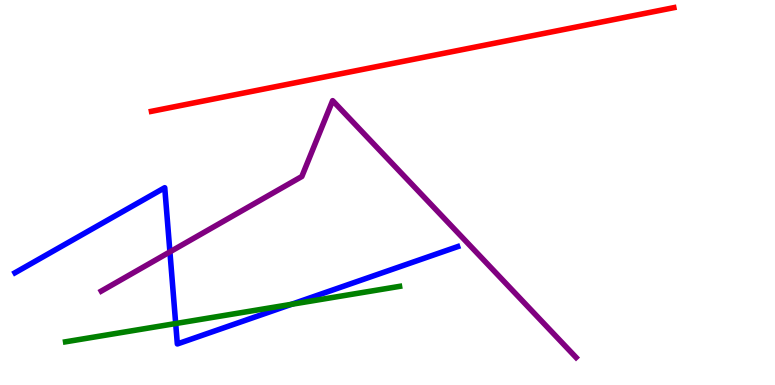[{'lines': ['blue', 'red'], 'intersections': []}, {'lines': ['green', 'red'], 'intersections': []}, {'lines': ['purple', 'red'], 'intersections': []}, {'lines': ['blue', 'green'], 'intersections': [{'x': 2.27, 'y': 1.6}, {'x': 3.76, 'y': 2.1}]}, {'lines': ['blue', 'purple'], 'intersections': [{'x': 2.19, 'y': 3.46}]}, {'lines': ['green', 'purple'], 'intersections': []}]